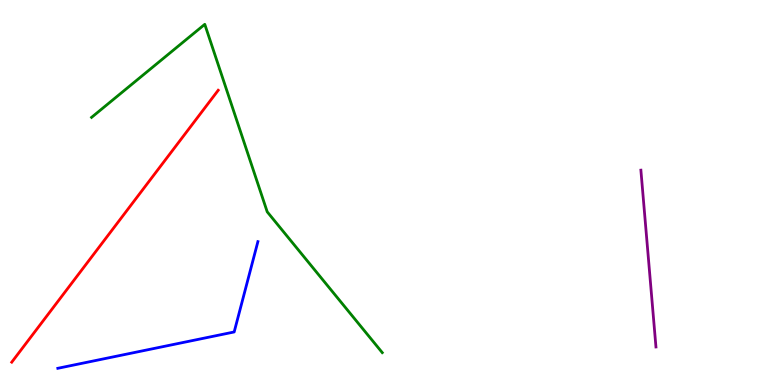[{'lines': ['blue', 'red'], 'intersections': []}, {'lines': ['green', 'red'], 'intersections': []}, {'lines': ['purple', 'red'], 'intersections': []}, {'lines': ['blue', 'green'], 'intersections': []}, {'lines': ['blue', 'purple'], 'intersections': []}, {'lines': ['green', 'purple'], 'intersections': []}]